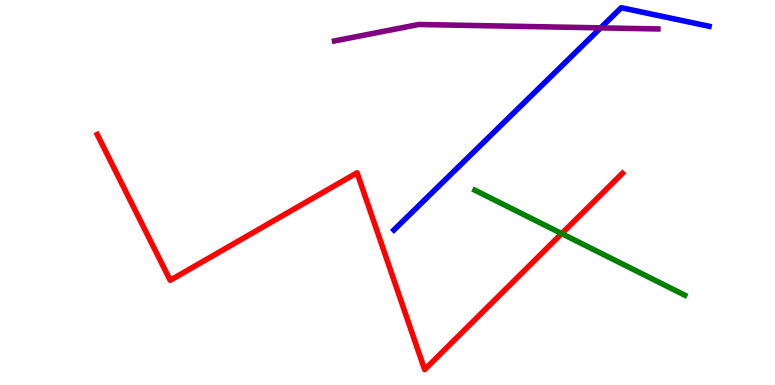[{'lines': ['blue', 'red'], 'intersections': []}, {'lines': ['green', 'red'], 'intersections': [{'x': 7.25, 'y': 3.93}]}, {'lines': ['purple', 'red'], 'intersections': []}, {'lines': ['blue', 'green'], 'intersections': []}, {'lines': ['blue', 'purple'], 'intersections': [{'x': 7.75, 'y': 9.28}]}, {'lines': ['green', 'purple'], 'intersections': []}]